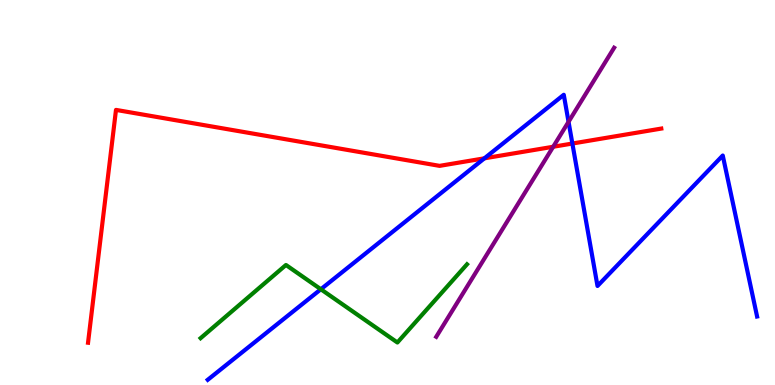[{'lines': ['blue', 'red'], 'intersections': [{'x': 6.25, 'y': 5.89}, {'x': 7.39, 'y': 6.27}]}, {'lines': ['green', 'red'], 'intersections': []}, {'lines': ['purple', 'red'], 'intersections': [{'x': 7.14, 'y': 6.19}]}, {'lines': ['blue', 'green'], 'intersections': [{'x': 4.14, 'y': 2.49}]}, {'lines': ['blue', 'purple'], 'intersections': [{'x': 7.34, 'y': 6.84}]}, {'lines': ['green', 'purple'], 'intersections': []}]